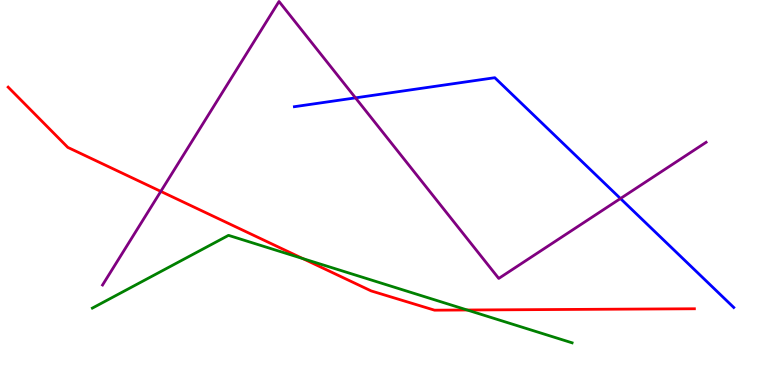[{'lines': ['blue', 'red'], 'intersections': []}, {'lines': ['green', 'red'], 'intersections': [{'x': 3.91, 'y': 3.28}, {'x': 6.03, 'y': 1.95}]}, {'lines': ['purple', 'red'], 'intersections': [{'x': 2.07, 'y': 5.03}]}, {'lines': ['blue', 'green'], 'intersections': []}, {'lines': ['blue', 'purple'], 'intersections': [{'x': 4.59, 'y': 7.46}, {'x': 8.01, 'y': 4.84}]}, {'lines': ['green', 'purple'], 'intersections': []}]